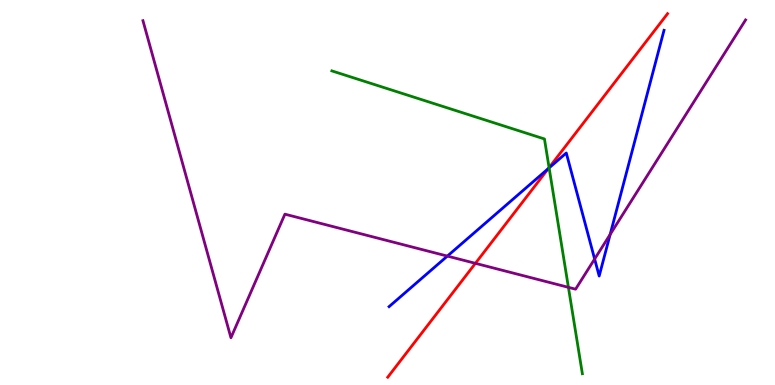[{'lines': ['blue', 'red'], 'intersections': [{'x': 7.08, 'y': 5.62}]}, {'lines': ['green', 'red'], 'intersections': [{'x': 7.08, 'y': 5.65}]}, {'lines': ['purple', 'red'], 'intersections': [{'x': 6.13, 'y': 3.16}]}, {'lines': ['blue', 'green'], 'intersections': [{'x': 7.09, 'y': 5.64}]}, {'lines': ['blue', 'purple'], 'intersections': [{'x': 5.77, 'y': 3.35}, {'x': 7.67, 'y': 3.27}, {'x': 7.87, 'y': 3.91}]}, {'lines': ['green', 'purple'], 'intersections': [{'x': 7.33, 'y': 2.54}]}]